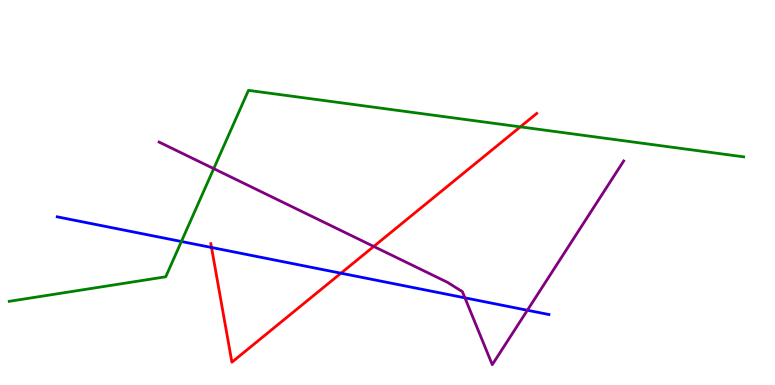[{'lines': ['blue', 'red'], 'intersections': [{'x': 2.73, 'y': 3.57}, {'x': 4.4, 'y': 2.9}]}, {'lines': ['green', 'red'], 'intersections': [{'x': 6.71, 'y': 6.7}]}, {'lines': ['purple', 'red'], 'intersections': [{'x': 4.82, 'y': 3.6}]}, {'lines': ['blue', 'green'], 'intersections': [{'x': 2.34, 'y': 3.73}]}, {'lines': ['blue', 'purple'], 'intersections': [{'x': 6.0, 'y': 2.26}, {'x': 6.8, 'y': 1.94}]}, {'lines': ['green', 'purple'], 'intersections': [{'x': 2.76, 'y': 5.62}]}]